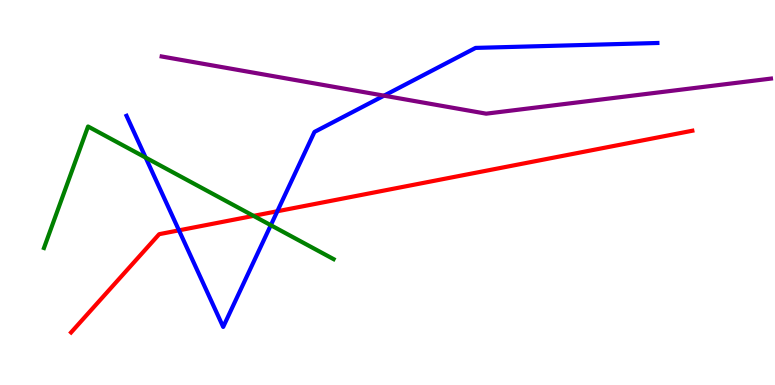[{'lines': ['blue', 'red'], 'intersections': [{'x': 2.31, 'y': 4.02}, {'x': 3.58, 'y': 4.51}]}, {'lines': ['green', 'red'], 'intersections': [{'x': 3.27, 'y': 4.39}]}, {'lines': ['purple', 'red'], 'intersections': []}, {'lines': ['blue', 'green'], 'intersections': [{'x': 1.88, 'y': 5.91}, {'x': 3.49, 'y': 4.15}]}, {'lines': ['blue', 'purple'], 'intersections': [{'x': 4.96, 'y': 7.52}]}, {'lines': ['green', 'purple'], 'intersections': []}]